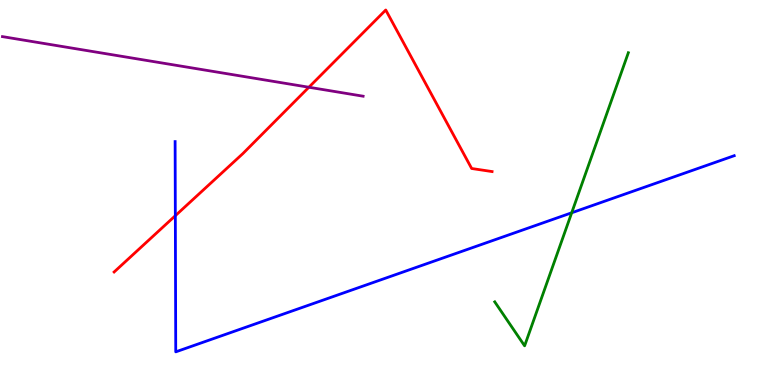[{'lines': ['blue', 'red'], 'intersections': [{'x': 2.26, 'y': 4.4}]}, {'lines': ['green', 'red'], 'intersections': []}, {'lines': ['purple', 'red'], 'intersections': [{'x': 3.99, 'y': 7.73}]}, {'lines': ['blue', 'green'], 'intersections': [{'x': 7.38, 'y': 4.47}]}, {'lines': ['blue', 'purple'], 'intersections': []}, {'lines': ['green', 'purple'], 'intersections': []}]